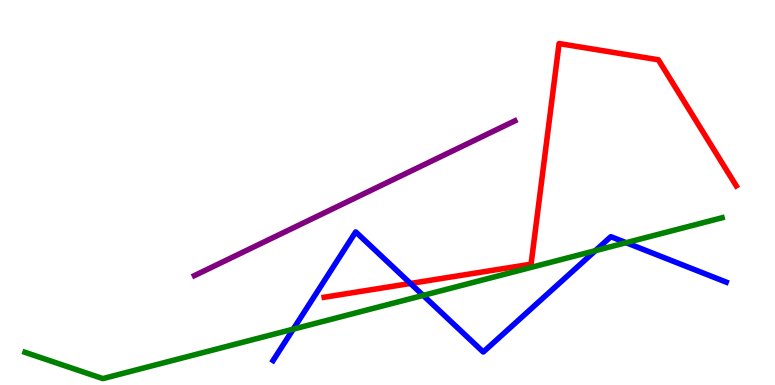[{'lines': ['blue', 'red'], 'intersections': [{'x': 5.3, 'y': 2.64}]}, {'lines': ['green', 'red'], 'intersections': []}, {'lines': ['purple', 'red'], 'intersections': []}, {'lines': ['blue', 'green'], 'intersections': [{'x': 3.78, 'y': 1.45}, {'x': 5.46, 'y': 2.33}, {'x': 7.68, 'y': 3.49}, {'x': 8.08, 'y': 3.7}]}, {'lines': ['blue', 'purple'], 'intersections': []}, {'lines': ['green', 'purple'], 'intersections': []}]